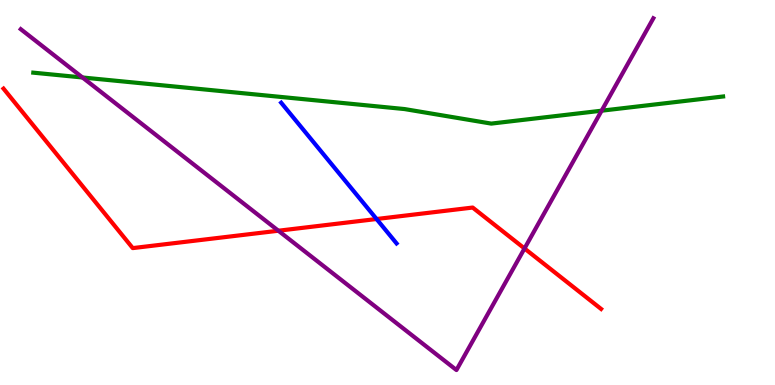[{'lines': ['blue', 'red'], 'intersections': [{'x': 4.86, 'y': 4.31}]}, {'lines': ['green', 'red'], 'intersections': []}, {'lines': ['purple', 'red'], 'intersections': [{'x': 3.59, 'y': 4.01}, {'x': 6.77, 'y': 3.55}]}, {'lines': ['blue', 'green'], 'intersections': []}, {'lines': ['blue', 'purple'], 'intersections': []}, {'lines': ['green', 'purple'], 'intersections': [{'x': 1.06, 'y': 7.99}, {'x': 7.76, 'y': 7.12}]}]